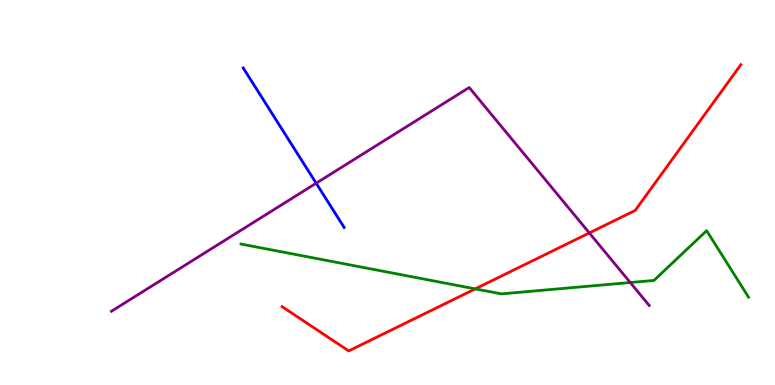[{'lines': ['blue', 'red'], 'intersections': []}, {'lines': ['green', 'red'], 'intersections': [{'x': 6.13, 'y': 2.5}]}, {'lines': ['purple', 'red'], 'intersections': [{'x': 7.6, 'y': 3.95}]}, {'lines': ['blue', 'green'], 'intersections': []}, {'lines': ['blue', 'purple'], 'intersections': [{'x': 4.08, 'y': 5.24}]}, {'lines': ['green', 'purple'], 'intersections': [{'x': 8.13, 'y': 2.66}]}]